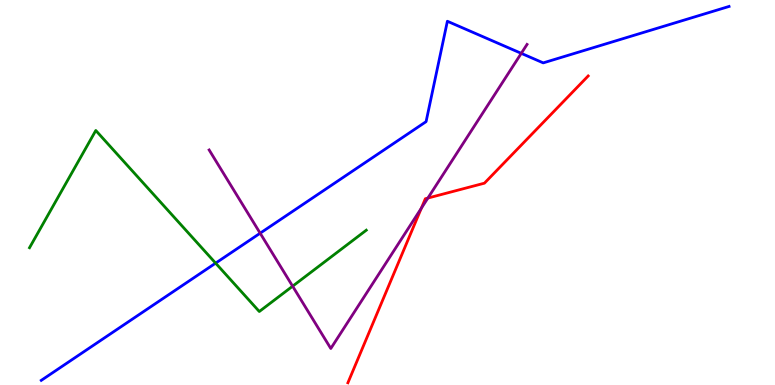[{'lines': ['blue', 'red'], 'intersections': []}, {'lines': ['green', 'red'], 'intersections': []}, {'lines': ['purple', 'red'], 'intersections': [{'x': 5.44, 'y': 4.59}, {'x': 5.52, 'y': 4.86}]}, {'lines': ['blue', 'green'], 'intersections': [{'x': 2.78, 'y': 3.17}]}, {'lines': ['blue', 'purple'], 'intersections': [{'x': 3.36, 'y': 3.94}, {'x': 6.73, 'y': 8.61}]}, {'lines': ['green', 'purple'], 'intersections': [{'x': 3.78, 'y': 2.57}]}]